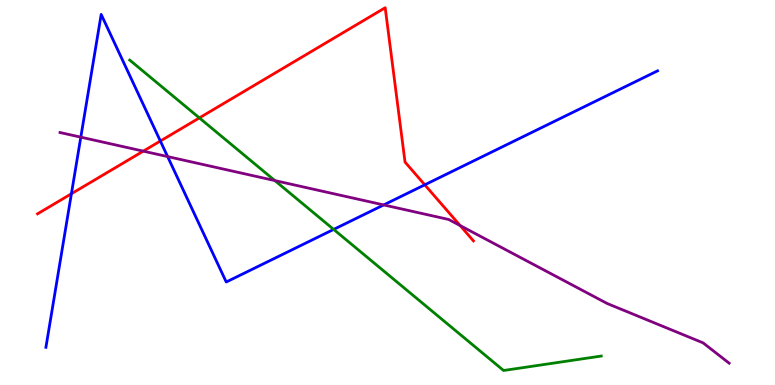[{'lines': ['blue', 'red'], 'intersections': [{'x': 0.921, 'y': 4.97}, {'x': 2.07, 'y': 6.34}, {'x': 5.48, 'y': 5.2}]}, {'lines': ['green', 'red'], 'intersections': [{'x': 2.57, 'y': 6.94}]}, {'lines': ['purple', 'red'], 'intersections': [{'x': 1.85, 'y': 6.07}, {'x': 5.94, 'y': 4.14}]}, {'lines': ['blue', 'green'], 'intersections': [{'x': 4.31, 'y': 4.04}]}, {'lines': ['blue', 'purple'], 'intersections': [{'x': 1.04, 'y': 6.44}, {'x': 2.16, 'y': 5.93}, {'x': 4.95, 'y': 4.68}]}, {'lines': ['green', 'purple'], 'intersections': [{'x': 3.55, 'y': 5.31}]}]